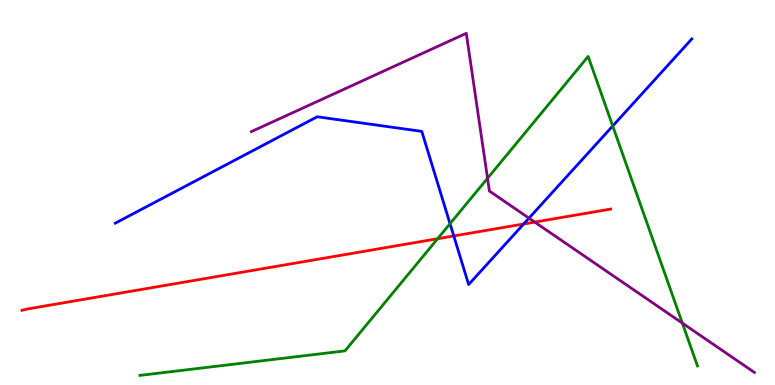[{'lines': ['blue', 'red'], 'intersections': [{'x': 5.86, 'y': 3.87}, {'x': 6.76, 'y': 4.18}]}, {'lines': ['green', 'red'], 'intersections': [{'x': 5.65, 'y': 3.8}]}, {'lines': ['purple', 'red'], 'intersections': [{'x': 6.9, 'y': 4.23}]}, {'lines': ['blue', 'green'], 'intersections': [{'x': 5.81, 'y': 4.19}, {'x': 7.91, 'y': 6.73}]}, {'lines': ['blue', 'purple'], 'intersections': [{'x': 6.83, 'y': 4.33}]}, {'lines': ['green', 'purple'], 'intersections': [{'x': 6.29, 'y': 5.37}, {'x': 8.8, 'y': 1.61}]}]